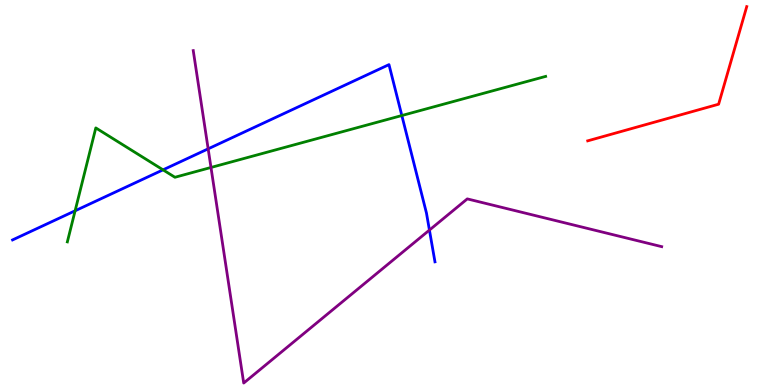[{'lines': ['blue', 'red'], 'intersections': []}, {'lines': ['green', 'red'], 'intersections': []}, {'lines': ['purple', 'red'], 'intersections': []}, {'lines': ['blue', 'green'], 'intersections': [{'x': 0.969, 'y': 4.52}, {'x': 2.1, 'y': 5.59}, {'x': 5.19, 'y': 7.0}]}, {'lines': ['blue', 'purple'], 'intersections': [{'x': 2.69, 'y': 6.13}, {'x': 5.54, 'y': 4.02}]}, {'lines': ['green', 'purple'], 'intersections': [{'x': 2.72, 'y': 5.65}]}]